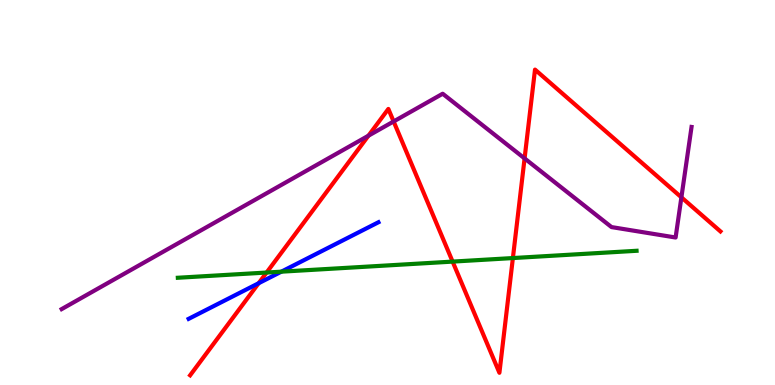[{'lines': ['blue', 'red'], 'intersections': [{'x': 3.34, 'y': 2.64}]}, {'lines': ['green', 'red'], 'intersections': [{'x': 3.44, 'y': 2.92}, {'x': 5.84, 'y': 3.21}, {'x': 6.62, 'y': 3.3}]}, {'lines': ['purple', 'red'], 'intersections': [{'x': 4.75, 'y': 6.48}, {'x': 5.08, 'y': 6.85}, {'x': 6.77, 'y': 5.89}, {'x': 8.79, 'y': 4.87}]}, {'lines': ['blue', 'green'], 'intersections': [{'x': 3.63, 'y': 2.94}]}, {'lines': ['blue', 'purple'], 'intersections': []}, {'lines': ['green', 'purple'], 'intersections': []}]